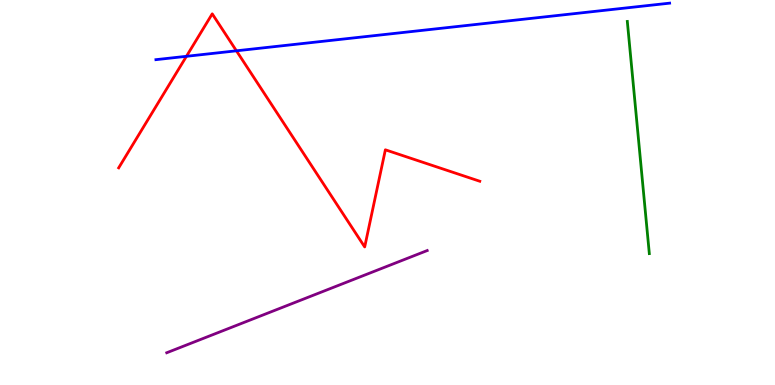[{'lines': ['blue', 'red'], 'intersections': [{'x': 2.41, 'y': 8.54}, {'x': 3.05, 'y': 8.68}]}, {'lines': ['green', 'red'], 'intersections': []}, {'lines': ['purple', 'red'], 'intersections': []}, {'lines': ['blue', 'green'], 'intersections': []}, {'lines': ['blue', 'purple'], 'intersections': []}, {'lines': ['green', 'purple'], 'intersections': []}]